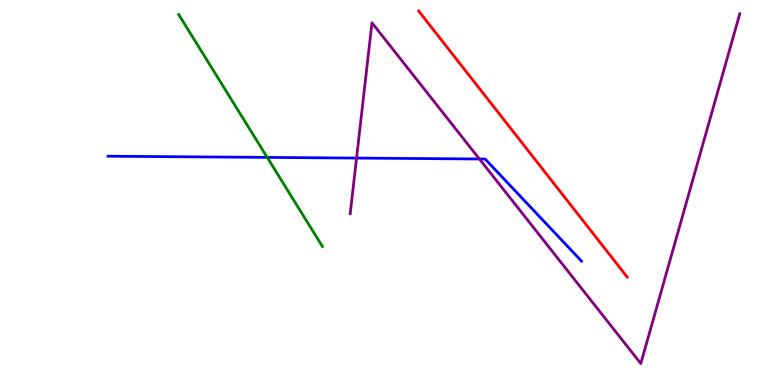[{'lines': ['blue', 'red'], 'intersections': []}, {'lines': ['green', 'red'], 'intersections': []}, {'lines': ['purple', 'red'], 'intersections': []}, {'lines': ['blue', 'green'], 'intersections': [{'x': 3.45, 'y': 5.91}]}, {'lines': ['blue', 'purple'], 'intersections': [{'x': 4.6, 'y': 5.89}, {'x': 6.19, 'y': 5.87}]}, {'lines': ['green', 'purple'], 'intersections': []}]